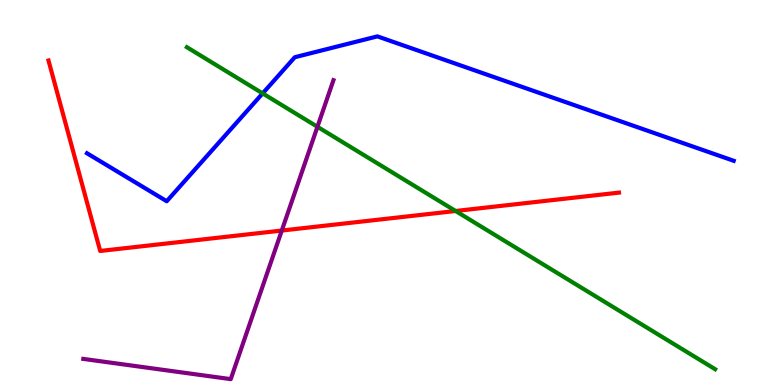[{'lines': ['blue', 'red'], 'intersections': []}, {'lines': ['green', 'red'], 'intersections': [{'x': 5.88, 'y': 4.52}]}, {'lines': ['purple', 'red'], 'intersections': [{'x': 3.64, 'y': 4.01}]}, {'lines': ['blue', 'green'], 'intersections': [{'x': 3.39, 'y': 7.57}]}, {'lines': ['blue', 'purple'], 'intersections': []}, {'lines': ['green', 'purple'], 'intersections': [{'x': 4.1, 'y': 6.71}]}]